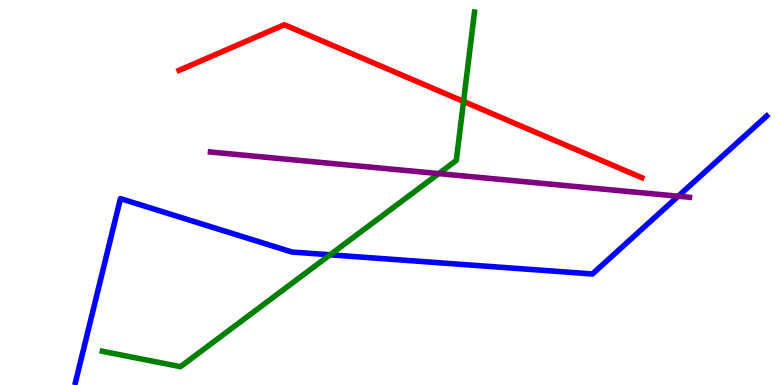[{'lines': ['blue', 'red'], 'intersections': []}, {'lines': ['green', 'red'], 'intersections': [{'x': 5.98, 'y': 7.37}]}, {'lines': ['purple', 'red'], 'intersections': []}, {'lines': ['blue', 'green'], 'intersections': [{'x': 4.26, 'y': 3.38}]}, {'lines': ['blue', 'purple'], 'intersections': [{'x': 8.75, 'y': 4.9}]}, {'lines': ['green', 'purple'], 'intersections': [{'x': 5.66, 'y': 5.49}]}]